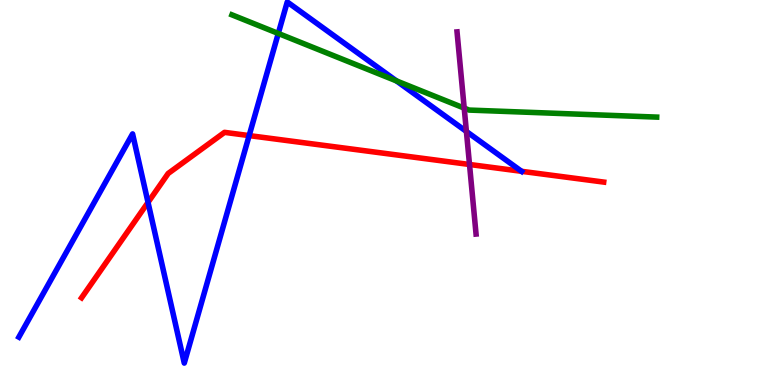[{'lines': ['blue', 'red'], 'intersections': [{'x': 1.91, 'y': 4.74}, {'x': 3.21, 'y': 6.48}, {'x': 6.73, 'y': 5.55}]}, {'lines': ['green', 'red'], 'intersections': []}, {'lines': ['purple', 'red'], 'intersections': [{'x': 6.06, 'y': 5.73}]}, {'lines': ['blue', 'green'], 'intersections': [{'x': 3.59, 'y': 9.13}, {'x': 5.12, 'y': 7.9}]}, {'lines': ['blue', 'purple'], 'intersections': [{'x': 6.02, 'y': 6.59}]}, {'lines': ['green', 'purple'], 'intersections': [{'x': 5.99, 'y': 7.19}]}]